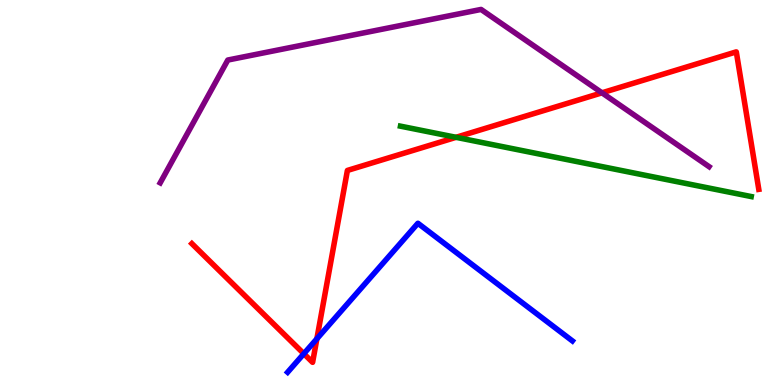[{'lines': ['blue', 'red'], 'intersections': [{'x': 3.92, 'y': 0.813}, {'x': 4.09, 'y': 1.2}]}, {'lines': ['green', 'red'], 'intersections': [{'x': 5.88, 'y': 6.43}]}, {'lines': ['purple', 'red'], 'intersections': [{'x': 7.77, 'y': 7.59}]}, {'lines': ['blue', 'green'], 'intersections': []}, {'lines': ['blue', 'purple'], 'intersections': []}, {'lines': ['green', 'purple'], 'intersections': []}]